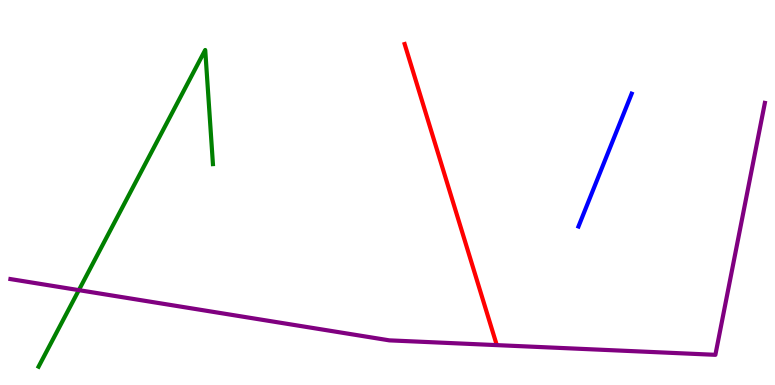[{'lines': ['blue', 'red'], 'intersections': []}, {'lines': ['green', 'red'], 'intersections': []}, {'lines': ['purple', 'red'], 'intersections': []}, {'lines': ['blue', 'green'], 'intersections': []}, {'lines': ['blue', 'purple'], 'intersections': []}, {'lines': ['green', 'purple'], 'intersections': [{'x': 1.02, 'y': 2.46}]}]